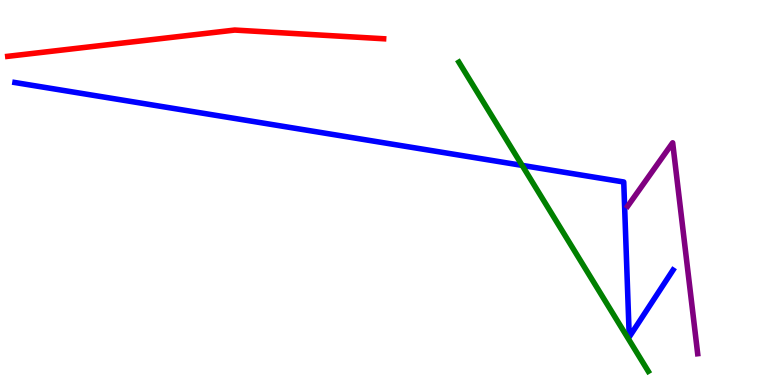[{'lines': ['blue', 'red'], 'intersections': []}, {'lines': ['green', 'red'], 'intersections': []}, {'lines': ['purple', 'red'], 'intersections': []}, {'lines': ['blue', 'green'], 'intersections': [{'x': 6.74, 'y': 5.7}]}, {'lines': ['blue', 'purple'], 'intersections': []}, {'lines': ['green', 'purple'], 'intersections': []}]